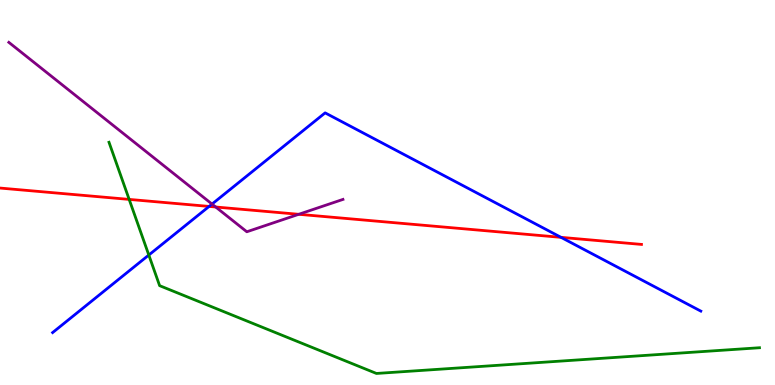[{'lines': ['blue', 'red'], 'intersections': [{'x': 2.7, 'y': 4.64}, {'x': 7.24, 'y': 3.84}]}, {'lines': ['green', 'red'], 'intersections': [{'x': 1.67, 'y': 4.82}]}, {'lines': ['purple', 'red'], 'intersections': [{'x': 2.78, 'y': 4.62}, {'x': 3.85, 'y': 4.43}]}, {'lines': ['blue', 'green'], 'intersections': [{'x': 1.92, 'y': 3.38}]}, {'lines': ['blue', 'purple'], 'intersections': [{'x': 2.74, 'y': 4.7}]}, {'lines': ['green', 'purple'], 'intersections': []}]